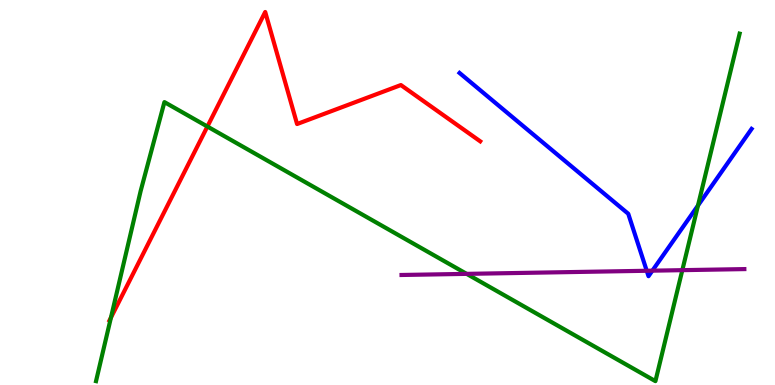[{'lines': ['blue', 'red'], 'intersections': []}, {'lines': ['green', 'red'], 'intersections': [{'x': 1.43, 'y': 1.75}, {'x': 2.68, 'y': 6.71}]}, {'lines': ['purple', 'red'], 'intersections': []}, {'lines': ['blue', 'green'], 'intersections': [{'x': 9.01, 'y': 4.66}]}, {'lines': ['blue', 'purple'], 'intersections': [{'x': 8.35, 'y': 2.97}, {'x': 8.42, 'y': 2.97}]}, {'lines': ['green', 'purple'], 'intersections': [{'x': 6.02, 'y': 2.89}, {'x': 8.8, 'y': 2.98}]}]